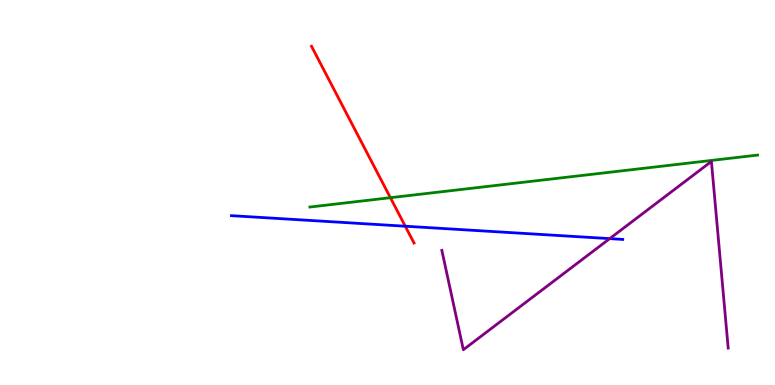[{'lines': ['blue', 'red'], 'intersections': [{'x': 5.23, 'y': 4.12}]}, {'lines': ['green', 'red'], 'intersections': [{'x': 5.04, 'y': 4.87}]}, {'lines': ['purple', 'red'], 'intersections': []}, {'lines': ['blue', 'green'], 'intersections': []}, {'lines': ['blue', 'purple'], 'intersections': [{'x': 7.87, 'y': 3.8}]}, {'lines': ['green', 'purple'], 'intersections': []}]